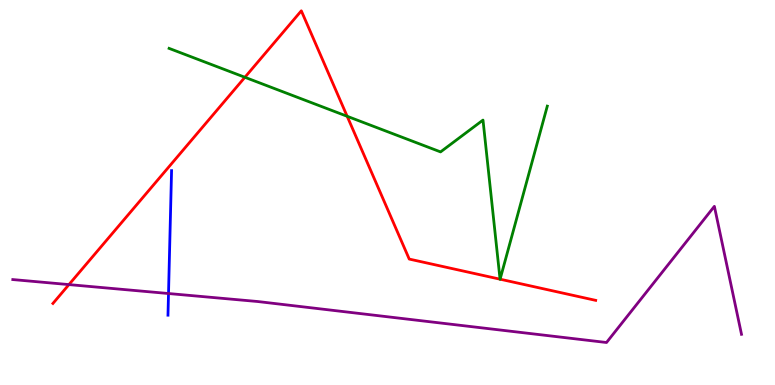[{'lines': ['blue', 'red'], 'intersections': []}, {'lines': ['green', 'red'], 'intersections': [{'x': 3.16, 'y': 7.99}, {'x': 4.48, 'y': 6.98}, {'x': 6.45, 'y': 2.75}, {'x': 6.45, 'y': 2.75}]}, {'lines': ['purple', 'red'], 'intersections': [{'x': 0.889, 'y': 2.61}]}, {'lines': ['blue', 'green'], 'intersections': []}, {'lines': ['blue', 'purple'], 'intersections': [{'x': 2.17, 'y': 2.38}]}, {'lines': ['green', 'purple'], 'intersections': []}]